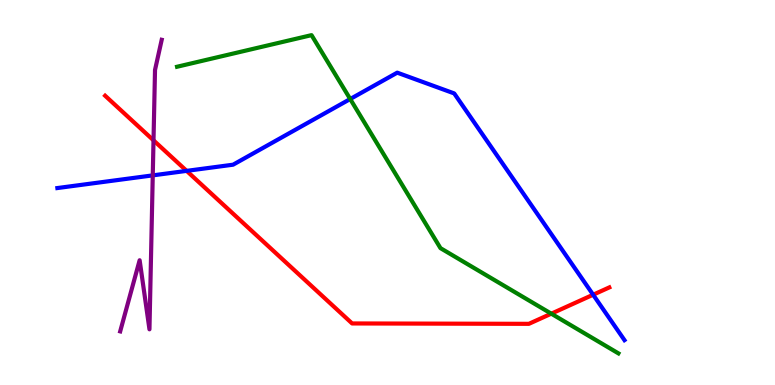[{'lines': ['blue', 'red'], 'intersections': [{'x': 2.41, 'y': 5.56}, {'x': 7.65, 'y': 2.34}]}, {'lines': ['green', 'red'], 'intersections': [{'x': 7.11, 'y': 1.85}]}, {'lines': ['purple', 'red'], 'intersections': [{'x': 1.98, 'y': 6.35}]}, {'lines': ['blue', 'green'], 'intersections': [{'x': 4.52, 'y': 7.43}]}, {'lines': ['blue', 'purple'], 'intersections': [{'x': 1.97, 'y': 5.44}]}, {'lines': ['green', 'purple'], 'intersections': []}]